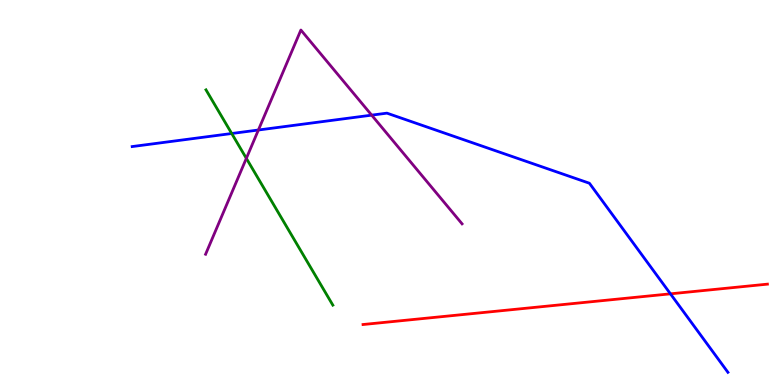[{'lines': ['blue', 'red'], 'intersections': [{'x': 8.65, 'y': 2.37}]}, {'lines': ['green', 'red'], 'intersections': []}, {'lines': ['purple', 'red'], 'intersections': []}, {'lines': ['blue', 'green'], 'intersections': [{'x': 2.99, 'y': 6.53}]}, {'lines': ['blue', 'purple'], 'intersections': [{'x': 3.33, 'y': 6.62}, {'x': 4.8, 'y': 7.01}]}, {'lines': ['green', 'purple'], 'intersections': [{'x': 3.18, 'y': 5.89}]}]